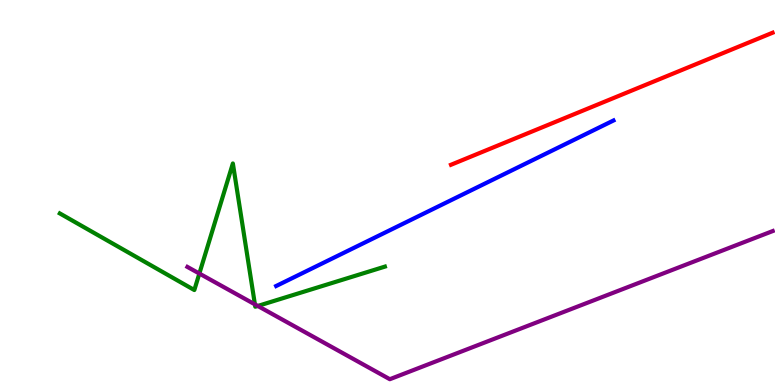[{'lines': ['blue', 'red'], 'intersections': []}, {'lines': ['green', 'red'], 'intersections': []}, {'lines': ['purple', 'red'], 'intersections': []}, {'lines': ['blue', 'green'], 'intersections': []}, {'lines': ['blue', 'purple'], 'intersections': []}, {'lines': ['green', 'purple'], 'intersections': [{'x': 2.57, 'y': 2.89}, {'x': 3.29, 'y': 2.09}, {'x': 3.33, 'y': 2.05}]}]